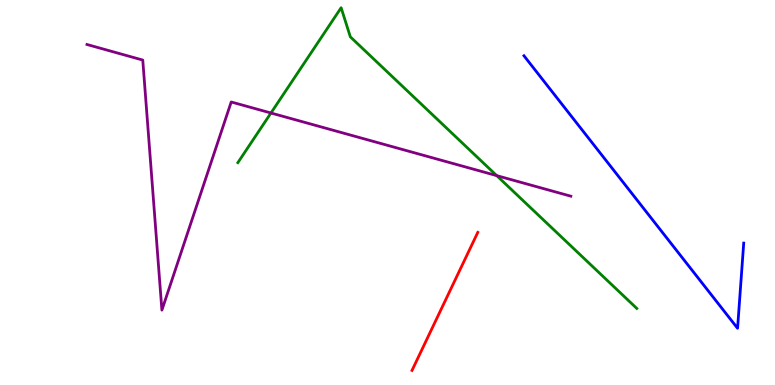[{'lines': ['blue', 'red'], 'intersections': []}, {'lines': ['green', 'red'], 'intersections': []}, {'lines': ['purple', 'red'], 'intersections': []}, {'lines': ['blue', 'green'], 'intersections': []}, {'lines': ['blue', 'purple'], 'intersections': []}, {'lines': ['green', 'purple'], 'intersections': [{'x': 3.5, 'y': 7.06}, {'x': 6.41, 'y': 5.44}]}]